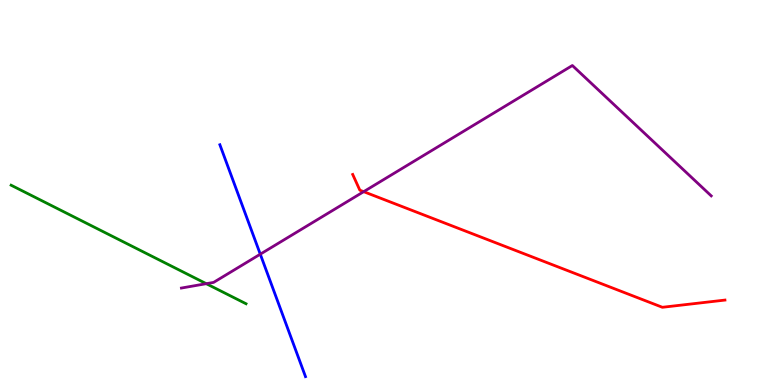[{'lines': ['blue', 'red'], 'intersections': []}, {'lines': ['green', 'red'], 'intersections': []}, {'lines': ['purple', 'red'], 'intersections': [{'x': 4.69, 'y': 5.02}]}, {'lines': ['blue', 'green'], 'intersections': []}, {'lines': ['blue', 'purple'], 'intersections': [{'x': 3.36, 'y': 3.4}]}, {'lines': ['green', 'purple'], 'intersections': [{'x': 2.66, 'y': 2.63}]}]